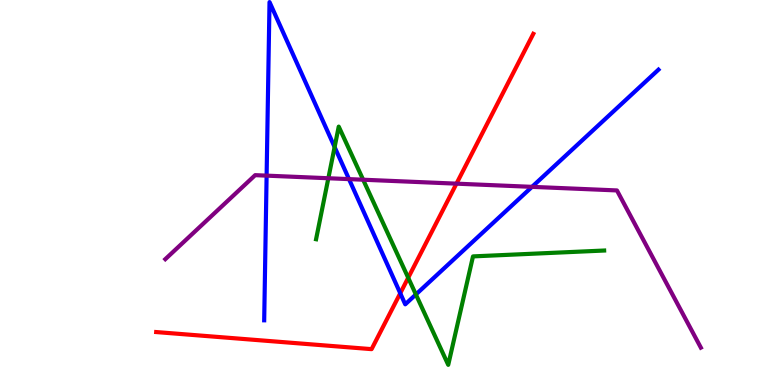[{'lines': ['blue', 'red'], 'intersections': [{'x': 5.16, 'y': 2.38}]}, {'lines': ['green', 'red'], 'intersections': [{'x': 5.27, 'y': 2.79}]}, {'lines': ['purple', 'red'], 'intersections': [{'x': 5.89, 'y': 5.23}]}, {'lines': ['blue', 'green'], 'intersections': [{'x': 4.32, 'y': 6.18}, {'x': 5.37, 'y': 2.35}]}, {'lines': ['blue', 'purple'], 'intersections': [{'x': 3.44, 'y': 5.44}, {'x': 4.5, 'y': 5.35}, {'x': 6.86, 'y': 5.15}]}, {'lines': ['green', 'purple'], 'intersections': [{'x': 4.24, 'y': 5.37}, {'x': 4.69, 'y': 5.33}]}]